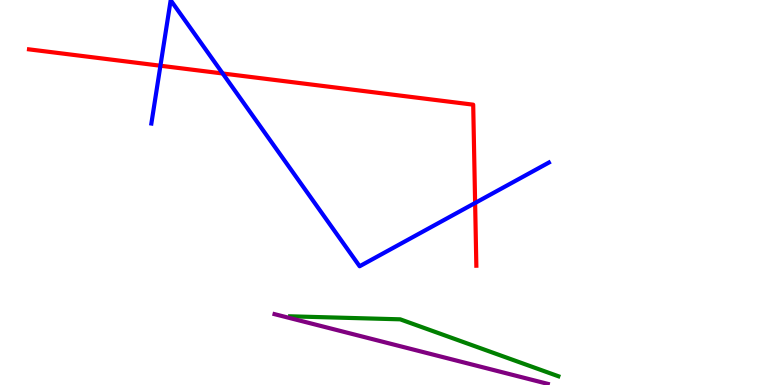[{'lines': ['blue', 'red'], 'intersections': [{'x': 2.07, 'y': 8.29}, {'x': 2.87, 'y': 8.09}, {'x': 6.13, 'y': 4.73}]}, {'lines': ['green', 'red'], 'intersections': []}, {'lines': ['purple', 'red'], 'intersections': []}, {'lines': ['blue', 'green'], 'intersections': []}, {'lines': ['blue', 'purple'], 'intersections': []}, {'lines': ['green', 'purple'], 'intersections': []}]